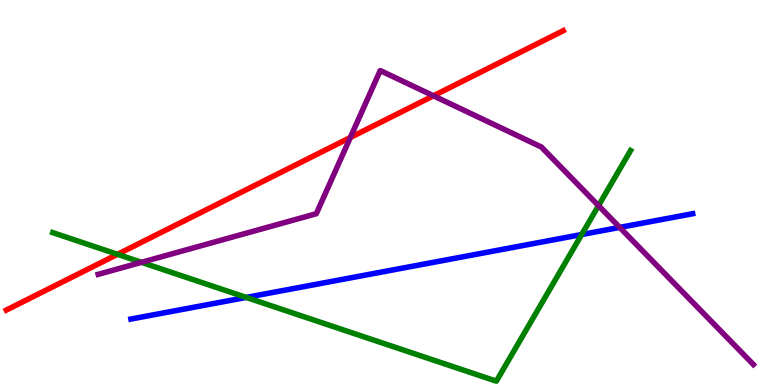[{'lines': ['blue', 'red'], 'intersections': []}, {'lines': ['green', 'red'], 'intersections': [{'x': 1.52, 'y': 3.39}]}, {'lines': ['purple', 'red'], 'intersections': [{'x': 4.52, 'y': 6.43}, {'x': 5.59, 'y': 7.51}]}, {'lines': ['blue', 'green'], 'intersections': [{'x': 3.18, 'y': 2.27}, {'x': 7.51, 'y': 3.91}]}, {'lines': ['blue', 'purple'], 'intersections': [{'x': 8.0, 'y': 4.09}]}, {'lines': ['green', 'purple'], 'intersections': [{'x': 1.83, 'y': 3.19}, {'x': 7.72, 'y': 4.66}]}]